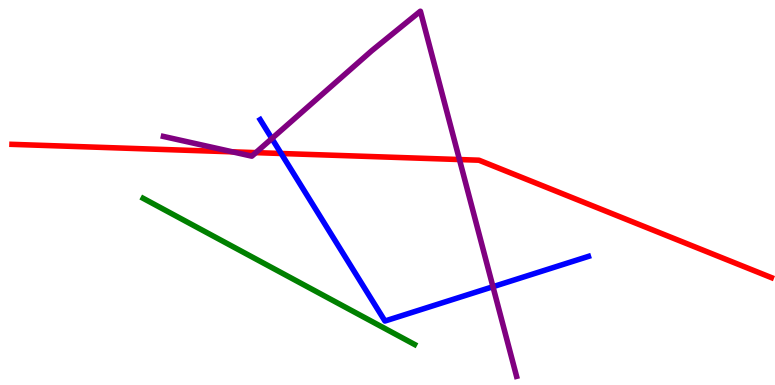[{'lines': ['blue', 'red'], 'intersections': [{'x': 3.63, 'y': 6.01}]}, {'lines': ['green', 'red'], 'intersections': []}, {'lines': ['purple', 'red'], 'intersections': [{'x': 3.0, 'y': 6.06}, {'x': 3.3, 'y': 6.04}, {'x': 5.93, 'y': 5.86}]}, {'lines': ['blue', 'green'], 'intersections': []}, {'lines': ['blue', 'purple'], 'intersections': [{'x': 3.51, 'y': 6.4}, {'x': 6.36, 'y': 2.55}]}, {'lines': ['green', 'purple'], 'intersections': []}]